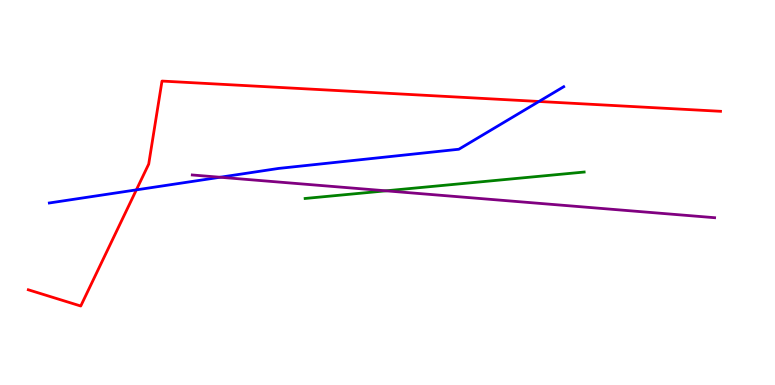[{'lines': ['blue', 'red'], 'intersections': [{'x': 1.76, 'y': 5.07}, {'x': 6.95, 'y': 7.36}]}, {'lines': ['green', 'red'], 'intersections': []}, {'lines': ['purple', 'red'], 'intersections': []}, {'lines': ['blue', 'green'], 'intersections': []}, {'lines': ['blue', 'purple'], 'intersections': [{'x': 2.84, 'y': 5.4}]}, {'lines': ['green', 'purple'], 'intersections': [{'x': 4.98, 'y': 5.04}]}]